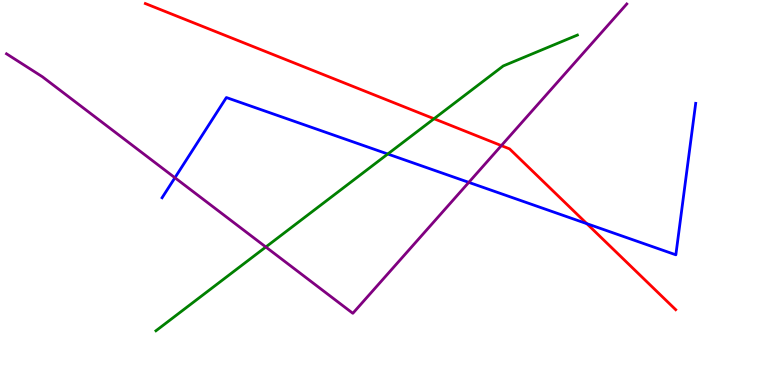[{'lines': ['blue', 'red'], 'intersections': [{'x': 7.57, 'y': 4.19}]}, {'lines': ['green', 'red'], 'intersections': [{'x': 5.6, 'y': 6.92}]}, {'lines': ['purple', 'red'], 'intersections': [{'x': 6.47, 'y': 6.22}]}, {'lines': ['blue', 'green'], 'intersections': [{'x': 5.0, 'y': 6.0}]}, {'lines': ['blue', 'purple'], 'intersections': [{'x': 2.26, 'y': 5.38}, {'x': 6.05, 'y': 5.26}]}, {'lines': ['green', 'purple'], 'intersections': [{'x': 3.43, 'y': 3.58}]}]